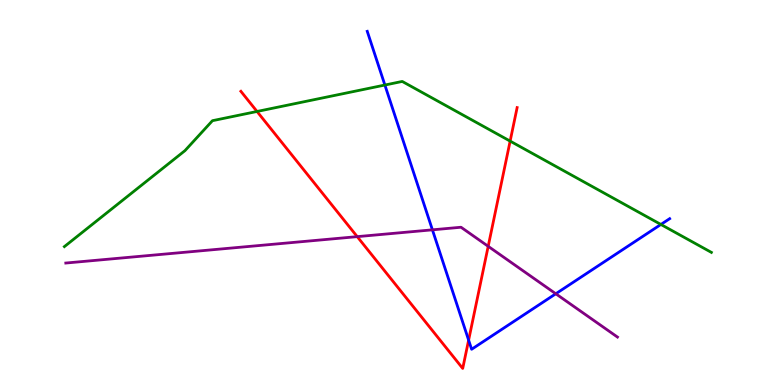[{'lines': ['blue', 'red'], 'intersections': [{'x': 6.05, 'y': 1.17}]}, {'lines': ['green', 'red'], 'intersections': [{'x': 3.32, 'y': 7.1}, {'x': 6.58, 'y': 6.33}]}, {'lines': ['purple', 'red'], 'intersections': [{'x': 4.61, 'y': 3.85}, {'x': 6.3, 'y': 3.6}]}, {'lines': ['blue', 'green'], 'intersections': [{'x': 4.97, 'y': 7.79}, {'x': 8.53, 'y': 4.17}]}, {'lines': ['blue', 'purple'], 'intersections': [{'x': 5.58, 'y': 4.03}, {'x': 7.17, 'y': 2.37}]}, {'lines': ['green', 'purple'], 'intersections': []}]